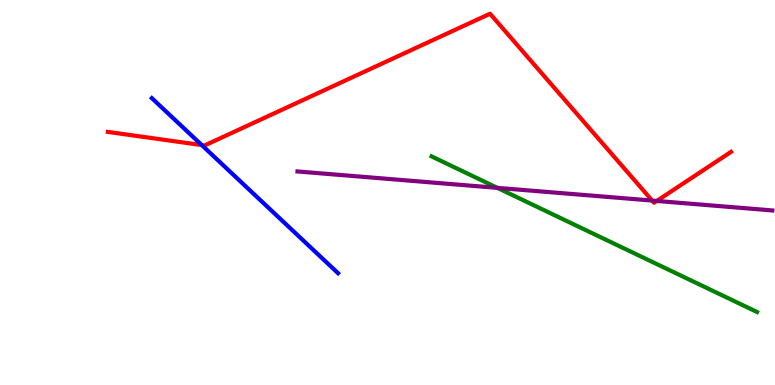[{'lines': ['blue', 'red'], 'intersections': [{'x': 2.6, 'y': 6.23}]}, {'lines': ['green', 'red'], 'intersections': []}, {'lines': ['purple', 'red'], 'intersections': [{'x': 8.41, 'y': 4.79}, {'x': 8.47, 'y': 4.78}]}, {'lines': ['blue', 'green'], 'intersections': []}, {'lines': ['blue', 'purple'], 'intersections': []}, {'lines': ['green', 'purple'], 'intersections': [{'x': 6.42, 'y': 5.12}]}]